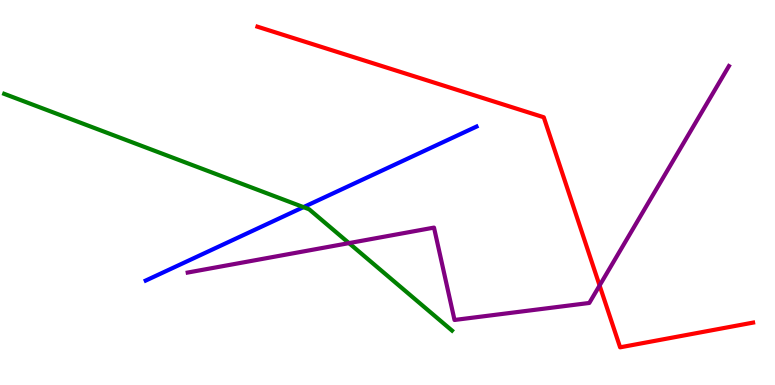[{'lines': ['blue', 'red'], 'intersections': []}, {'lines': ['green', 'red'], 'intersections': []}, {'lines': ['purple', 'red'], 'intersections': [{'x': 7.74, 'y': 2.58}]}, {'lines': ['blue', 'green'], 'intersections': [{'x': 3.92, 'y': 4.62}]}, {'lines': ['blue', 'purple'], 'intersections': []}, {'lines': ['green', 'purple'], 'intersections': [{'x': 4.5, 'y': 3.69}]}]